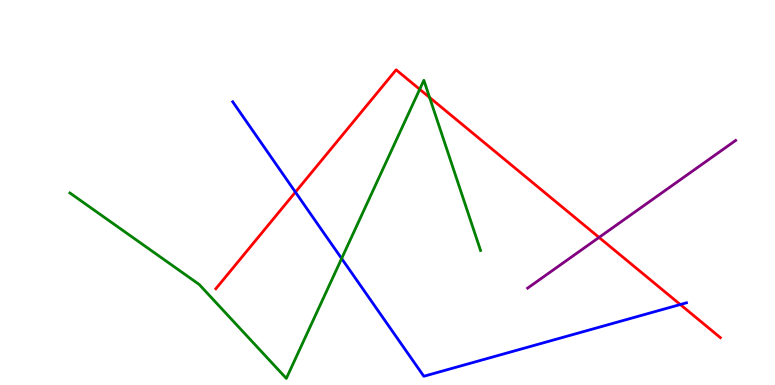[{'lines': ['blue', 'red'], 'intersections': [{'x': 3.81, 'y': 5.01}, {'x': 8.78, 'y': 2.09}]}, {'lines': ['green', 'red'], 'intersections': [{'x': 5.42, 'y': 7.68}, {'x': 5.54, 'y': 7.47}]}, {'lines': ['purple', 'red'], 'intersections': [{'x': 7.73, 'y': 3.83}]}, {'lines': ['blue', 'green'], 'intersections': [{'x': 4.41, 'y': 3.29}]}, {'lines': ['blue', 'purple'], 'intersections': []}, {'lines': ['green', 'purple'], 'intersections': []}]